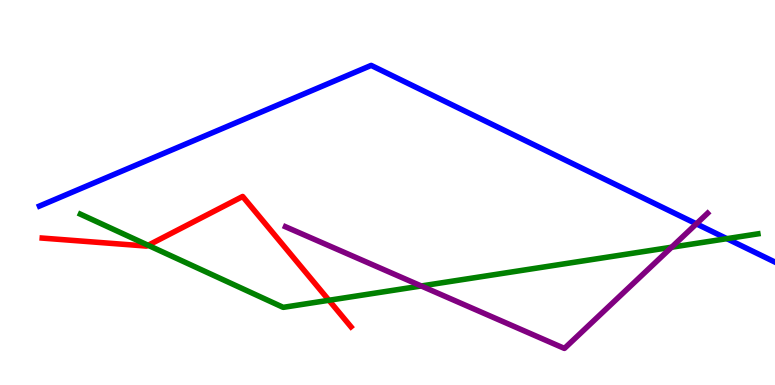[{'lines': ['blue', 'red'], 'intersections': []}, {'lines': ['green', 'red'], 'intersections': [{'x': 1.91, 'y': 3.63}, {'x': 4.24, 'y': 2.2}]}, {'lines': ['purple', 'red'], 'intersections': []}, {'lines': ['blue', 'green'], 'intersections': [{'x': 9.38, 'y': 3.8}]}, {'lines': ['blue', 'purple'], 'intersections': [{'x': 8.99, 'y': 4.19}]}, {'lines': ['green', 'purple'], 'intersections': [{'x': 5.44, 'y': 2.57}, {'x': 8.67, 'y': 3.58}]}]